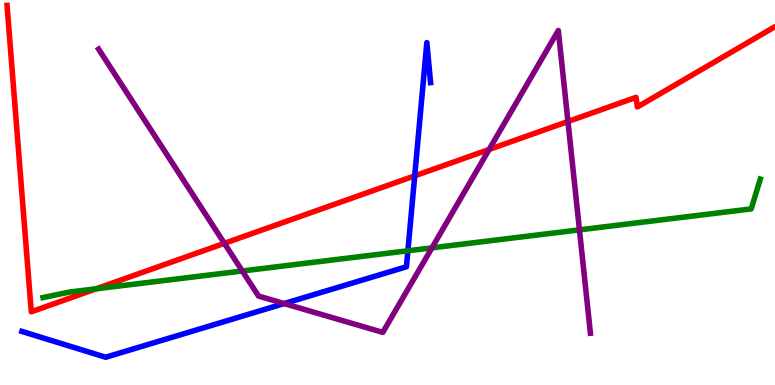[{'lines': ['blue', 'red'], 'intersections': [{'x': 5.35, 'y': 5.43}]}, {'lines': ['green', 'red'], 'intersections': [{'x': 1.24, 'y': 2.5}]}, {'lines': ['purple', 'red'], 'intersections': [{'x': 2.9, 'y': 3.68}, {'x': 6.31, 'y': 6.12}, {'x': 7.33, 'y': 6.84}]}, {'lines': ['blue', 'green'], 'intersections': [{'x': 5.26, 'y': 3.49}]}, {'lines': ['blue', 'purple'], 'intersections': [{'x': 3.67, 'y': 2.12}]}, {'lines': ['green', 'purple'], 'intersections': [{'x': 3.13, 'y': 2.96}, {'x': 5.57, 'y': 3.56}, {'x': 7.48, 'y': 4.03}]}]